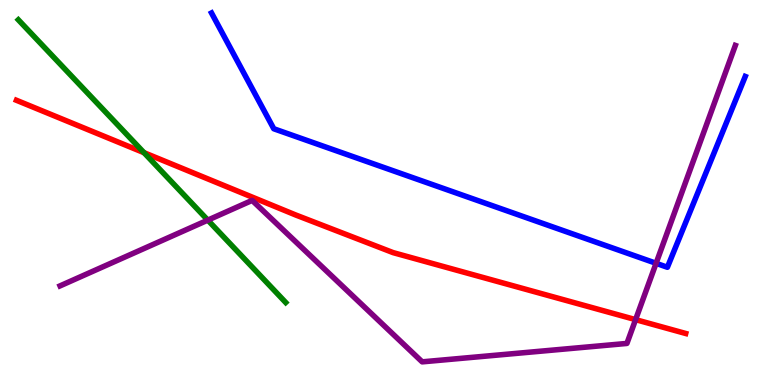[{'lines': ['blue', 'red'], 'intersections': []}, {'lines': ['green', 'red'], 'intersections': [{'x': 1.86, 'y': 6.03}]}, {'lines': ['purple', 'red'], 'intersections': [{'x': 8.2, 'y': 1.7}]}, {'lines': ['blue', 'green'], 'intersections': []}, {'lines': ['blue', 'purple'], 'intersections': [{'x': 8.47, 'y': 3.16}]}, {'lines': ['green', 'purple'], 'intersections': [{'x': 2.68, 'y': 4.28}]}]